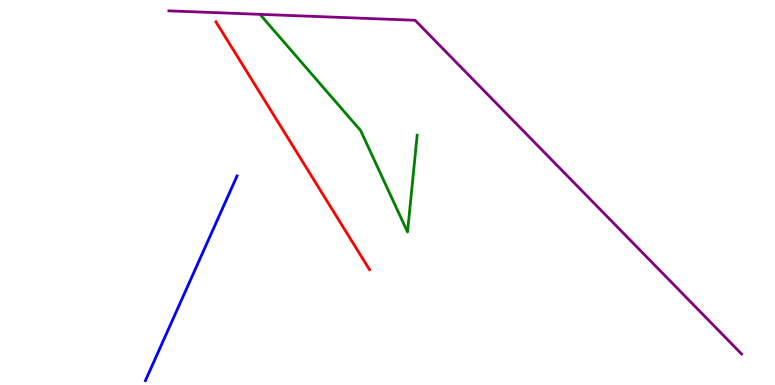[{'lines': ['blue', 'red'], 'intersections': []}, {'lines': ['green', 'red'], 'intersections': []}, {'lines': ['purple', 'red'], 'intersections': []}, {'lines': ['blue', 'green'], 'intersections': []}, {'lines': ['blue', 'purple'], 'intersections': []}, {'lines': ['green', 'purple'], 'intersections': []}]